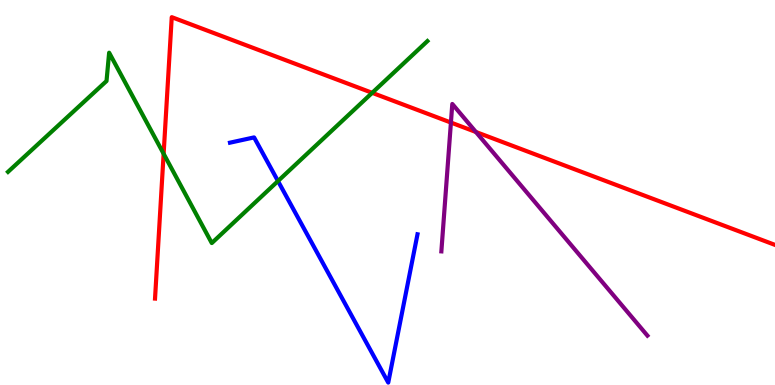[{'lines': ['blue', 'red'], 'intersections': []}, {'lines': ['green', 'red'], 'intersections': [{'x': 2.11, 'y': 6.01}, {'x': 4.8, 'y': 7.59}]}, {'lines': ['purple', 'red'], 'intersections': [{'x': 5.82, 'y': 6.82}, {'x': 6.14, 'y': 6.57}]}, {'lines': ['blue', 'green'], 'intersections': [{'x': 3.59, 'y': 5.3}]}, {'lines': ['blue', 'purple'], 'intersections': []}, {'lines': ['green', 'purple'], 'intersections': []}]